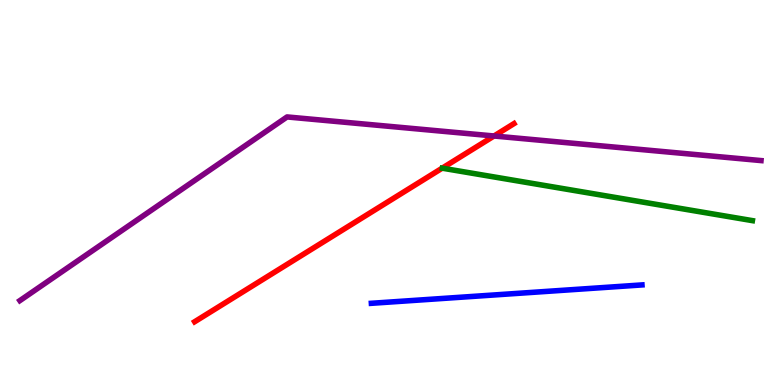[{'lines': ['blue', 'red'], 'intersections': []}, {'lines': ['green', 'red'], 'intersections': []}, {'lines': ['purple', 'red'], 'intersections': [{'x': 6.37, 'y': 6.47}]}, {'lines': ['blue', 'green'], 'intersections': []}, {'lines': ['blue', 'purple'], 'intersections': []}, {'lines': ['green', 'purple'], 'intersections': []}]